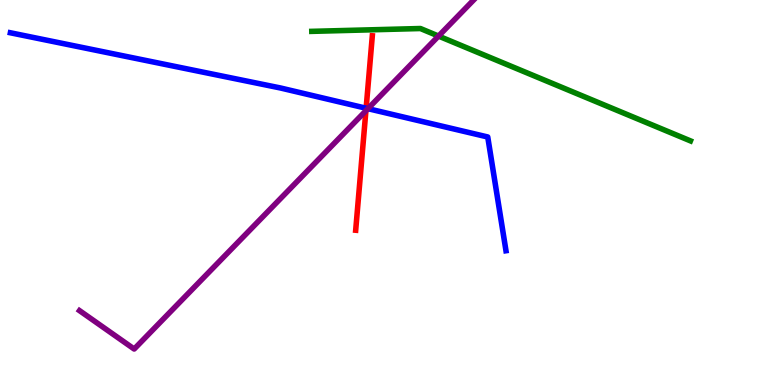[{'lines': ['blue', 'red'], 'intersections': [{'x': 4.72, 'y': 7.19}]}, {'lines': ['green', 'red'], 'intersections': []}, {'lines': ['purple', 'red'], 'intersections': [{'x': 4.72, 'y': 7.12}]}, {'lines': ['blue', 'green'], 'intersections': []}, {'lines': ['blue', 'purple'], 'intersections': [{'x': 4.75, 'y': 7.18}]}, {'lines': ['green', 'purple'], 'intersections': [{'x': 5.66, 'y': 9.06}]}]